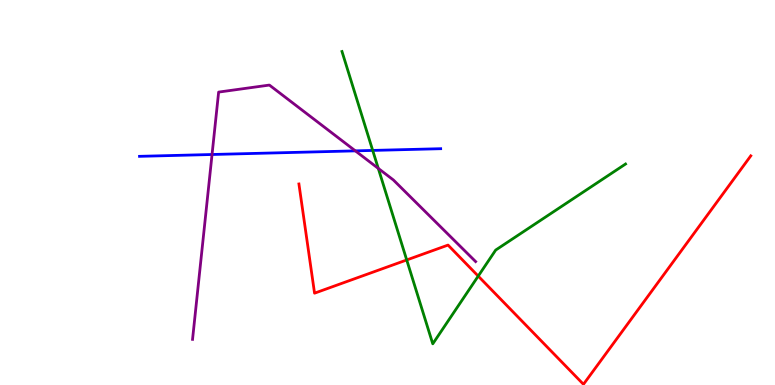[{'lines': ['blue', 'red'], 'intersections': []}, {'lines': ['green', 'red'], 'intersections': [{'x': 5.25, 'y': 3.25}, {'x': 6.17, 'y': 2.83}]}, {'lines': ['purple', 'red'], 'intersections': []}, {'lines': ['blue', 'green'], 'intersections': [{'x': 4.81, 'y': 6.09}]}, {'lines': ['blue', 'purple'], 'intersections': [{'x': 2.74, 'y': 5.99}, {'x': 4.59, 'y': 6.08}]}, {'lines': ['green', 'purple'], 'intersections': [{'x': 4.88, 'y': 5.63}]}]